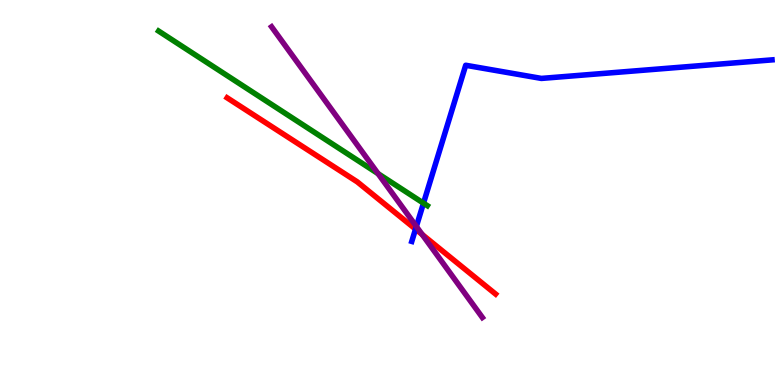[{'lines': ['blue', 'red'], 'intersections': [{'x': 5.36, 'y': 4.05}]}, {'lines': ['green', 'red'], 'intersections': []}, {'lines': ['purple', 'red'], 'intersections': [{'x': 5.45, 'y': 3.91}]}, {'lines': ['blue', 'green'], 'intersections': [{'x': 5.46, 'y': 4.72}]}, {'lines': ['blue', 'purple'], 'intersections': [{'x': 5.37, 'y': 4.12}]}, {'lines': ['green', 'purple'], 'intersections': [{'x': 4.88, 'y': 5.49}]}]